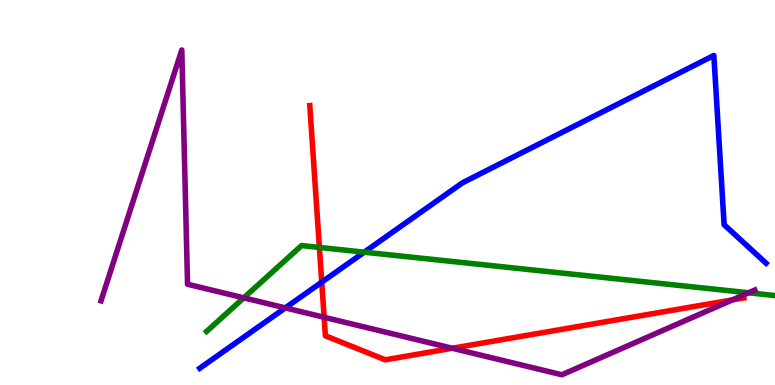[{'lines': ['blue', 'red'], 'intersections': [{'x': 4.15, 'y': 2.67}]}, {'lines': ['green', 'red'], 'intersections': [{'x': 4.12, 'y': 3.57}]}, {'lines': ['purple', 'red'], 'intersections': [{'x': 4.18, 'y': 1.76}, {'x': 5.84, 'y': 0.955}, {'x': 9.45, 'y': 2.21}]}, {'lines': ['blue', 'green'], 'intersections': [{'x': 4.7, 'y': 3.45}]}, {'lines': ['blue', 'purple'], 'intersections': [{'x': 3.68, 'y': 2.0}]}, {'lines': ['green', 'purple'], 'intersections': [{'x': 3.15, 'y': 2.26}, {'x': 9.66, 'y': 2.4}]}]